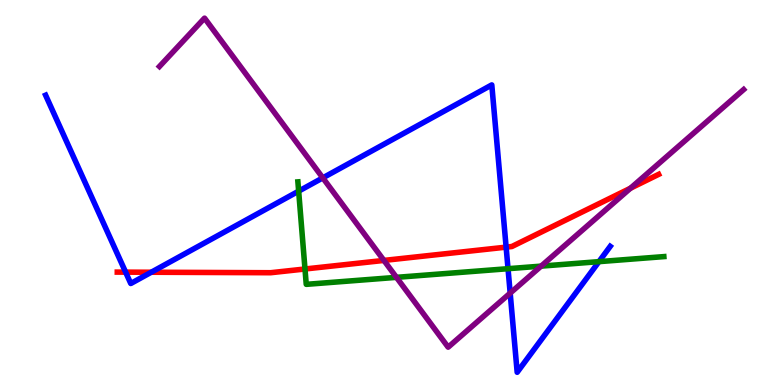[{'lines': ['blue', 'red'], 'intersections': [{'x': 1.62, 'y': 2.93}, {'x': 1.95, 'y': 2.93}, {'x': 6.53, 'y': 3.58}]}, {'lines': ['green', 'red'], 'intersections': [{'x': 3.94, 'y': 3.01}]}, {'lines': ['purple', 'red'], 'intersections': [{'x': 4.95, 'y': 3.24}, {'x': 8.14, 'y': 5.11}]}, {'lines': ['blue', 'green'], 'intersections': [{'x': 3.85, 'y': 5.04}, {'x': 6.56, 'y': 3.02}, {'x': 7.73, 'y': 3.2}]}, {'lines': ['blue', 'purple'], 'intersections': [{'x': 4.17, 'y': 5.38}, {'x': 6.58, 'y': 2.39}]}, {'lines': ['green', 'purple'], 'intersections': [{'x': 5.12, 'y': 2.8}, {'x': 6.98, 'y': 3.09}]}]